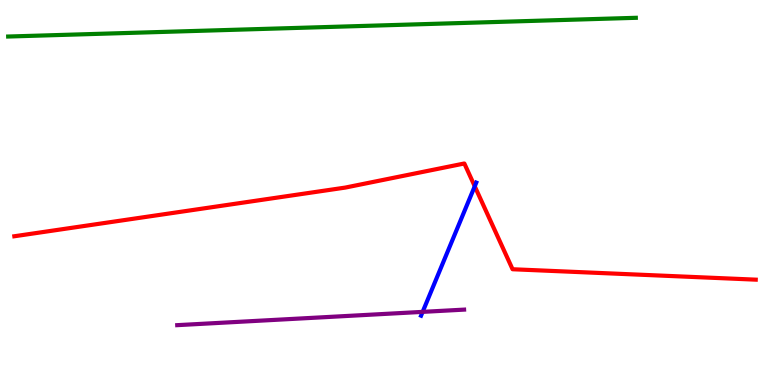[{'lines': ['blue', 'red'], 'intersections': [{'x': 6.13, 'y': 5.16}]}, {'lines': ['green', 'red'], 'intersections': []}, {'lines': ['purple', 'red'], 'intersections': []}, {'lines': ['blue', 'green'], 'intersections': []}, {'lines': ['blue', 'purple'], 'intersections': [{'x': 5.45, 'y': 1.9}]}, {'lines': ['green', 'purple'], 'intersections': []}]